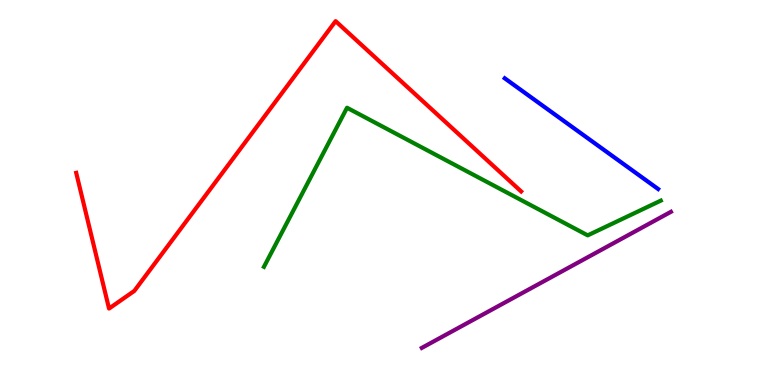[{'lines': ['blue', 'red'], 'intersections': []}, {'lines': ['green', 'red'], 'intersections': []}, {'lines': ['purple', 'red'], 'intersections': []}, {'lines': ['blue', 'green'], 'intersections': []}, {'lines': ['blue', 'purple'], 'intersections': []}, {'lines': ['green', 'purple'], 'intersections': []}]